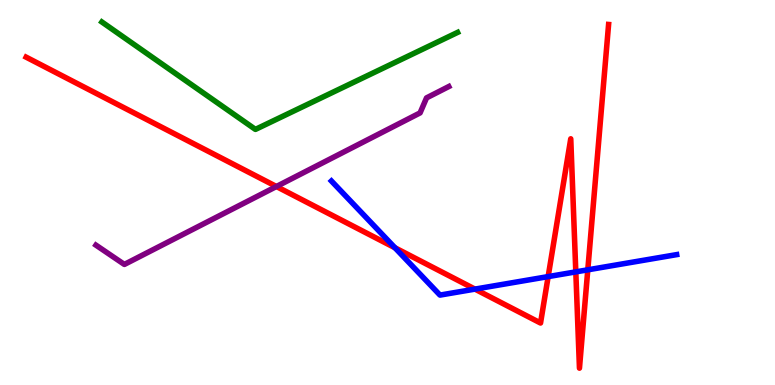[{'lines': ['blue', 'red'], 'intersections': [{'x': 5.1, 'y': 3.56}, {'x': 6.13, 'y': 2.49}, {'x': 7.07, 'y': 2.82}, {'x': 7.43, 'y': 2.94}, {'x': 7.58, 'y': 2.99}]}, {'lines': ['green', 'red'], 'intersections': []}, {'lines': ['purple', 'red'], 'intersections': [{'x': 3.57, 'y': 5.16}]}, {'lines': ['blue', 'green'], 'intersections': []}, {'lines': ['blue', 'purple'], 'intersections': []}, {'lines': ['green', 'purple'], 'intersections': []}]